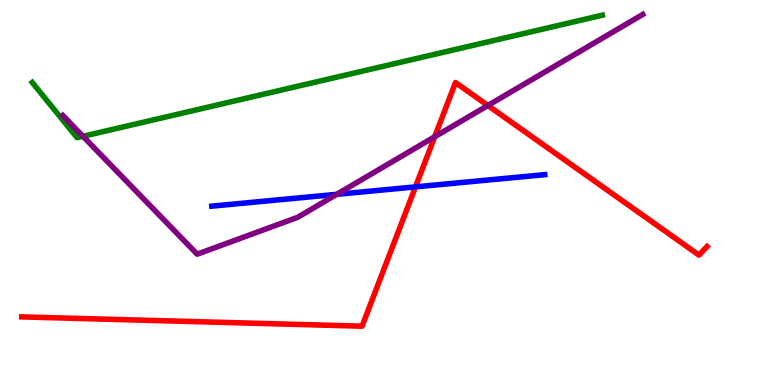[{'lines': ['blue', 'red'], 'intersections': [{'x': 5.36, 'y': 5.15}]}, {'lines': ['green', 'red'], 'intersections': []}, {'lines': ['purple', 'red'], 'intersections': [{'x': 5.61, 'y': 6.45}, {'x': 6.3, 'y': 7.26}]}, {'lines': ['blue', 'green'], 'intersections': []}, {'lines': ['blue', 'purple'], 'intersections': [{'x': 4.35, 'y': 4.95}]}, {'lines': ['green', 'purple'], 'intersections': [{'x': 1.07, 'y': 6.46}]}]